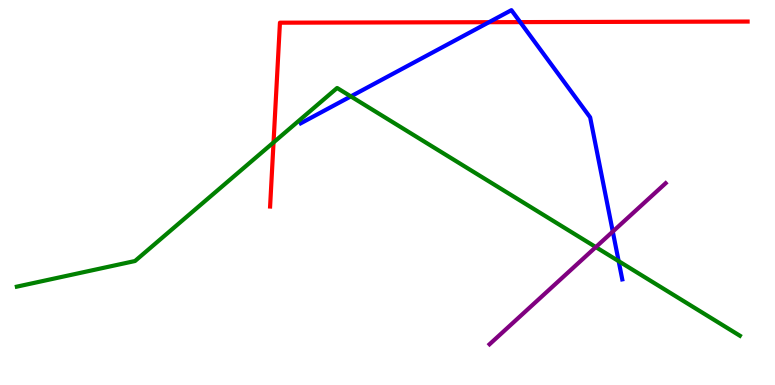[{'lines': ['blue', 'red'], 'intersections': [{'x': 6.31, 'y': 9.42}, {'x': 6.71, 'y': 9.43}]}, {'lines': ['green', 'red'], 'intersections': [{'x': 3.53, 'y': 6.3}]}, {'lines': ['purple', 'red'], 'intersections': []}, {'lines': ['blue', 'green'], 'intersections': [{'x': 4.53, 'y': 7.5}, {'x': 7.98, 'y': 3.22}]}, {'lines': ['blue', 'purple'], 'intersections': [{'x': 7.91, 'y': 3.99}]}, {'lines': ['green', 'purple'], 'intersections': [{'x': 7.69, 'y': 3.58}]}]